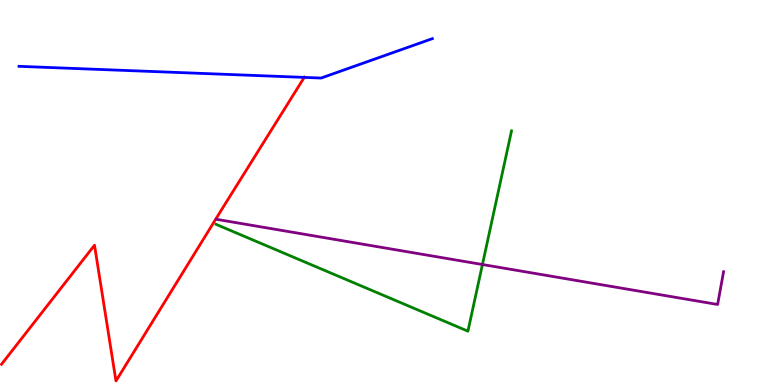[{'lines': ['blue', 'red'], 'intersections': [{'x': 3.93, 'y': 7.99}]}, {'lines': ['green', 'red'], 'intersections': []}, {'lines': ['purple', 'red'], 'intersections': []}, {'lines': ['blue', 'green'], 'intersections': []}, {'lines': ['blue', 'purple'], 'intersections': []}, {'lines': ['green', 'purple'], 'intersections': [{'x': 6.22, 'y': 3.13}]}]